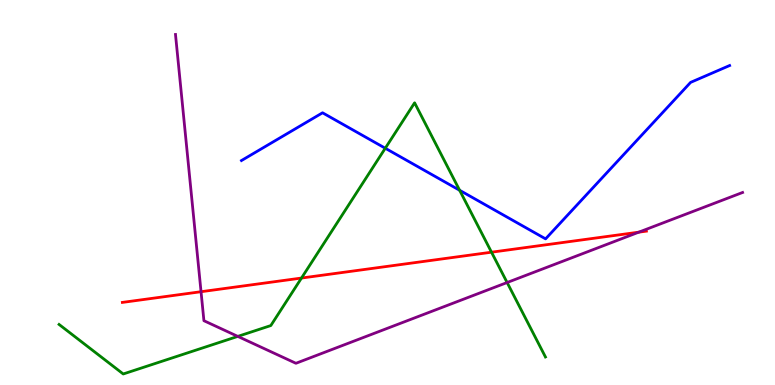[{'lines': ['blue', 'red'], 'intersections': []}, {'lines': ['green', 'red'], 'intersections': [{'x': 3.89, 'y': 2.78}, {'x': 6.34, 'y': 3.45}]}, {'lines': ['purple', 'red'], 'intersections': [{'x': 2.59, 'y': 2.42}, {'x': 8.24, 'y': 3.97}]}, {'lines': ['blue', 'green'], 'intersections': [{'x': 4.97, 'y': 6.15}, {'x': 5.93, 'y': 5.06}]}, {'lines': ['blue', 'purple'], 'intersections': []}, {'lines': ['green', 'purple'], 'intersections': [{'x': 3.07, 'y': 1.26}, {'x': 6.54, 'y': 2.66}]}]